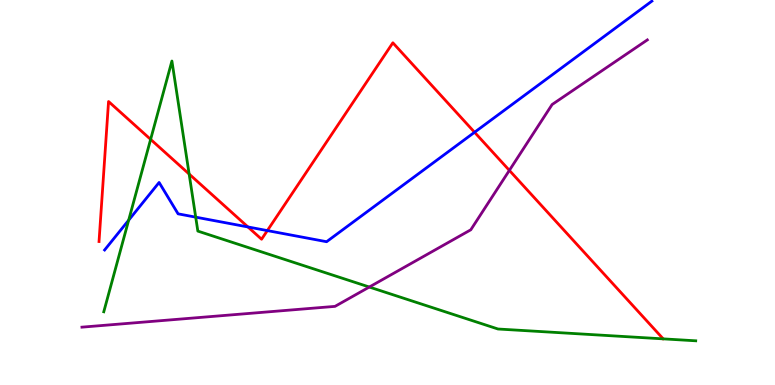[{'lines': ['blue', 'red'], 'intersections': [{'x': 3.2, 'y': 4.11}, {'x': 3.45, 'y': 4.01}, {'x': 6.12, 'y': 6.56}]}, {'lines': ['green', 'red'], 'intersections': [{'x': 1.94, 'y': 6.38}, {'x': 2.44, 'y': 5.48}]}, {'lines': ['purple', 'red'], 'intersections': [{'x': 6.57, 'y': 5.57}]}, {'lines': ['blue', 'green'], 'intersections': [{'x': 1.66, 'y': 4.28}, {'x': 2.53, 'y': 4.36}]}, {'lines': ['blue', 'purple'], 'intersections': []}, {'lines': ['green', 'purple'], 'intersections': [{'x': 4.77, 'y': 2.54}]}]